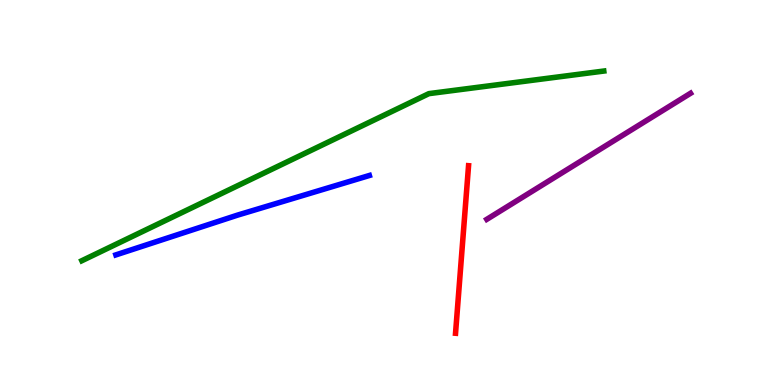[{'lines': ['blue', 'red'], 'intersections': []}, {'lines': ['green', 'red'], 'intersections': []}, {'lines': ['purple', 'red'], 'intersections': []}, {'lines': ['blue', 'green'], 'intersections': []}, {'lines': ['blue', 'purple'], 'intersections': []}, {'lines': ['green', 'purple'], 'intersections': []}]